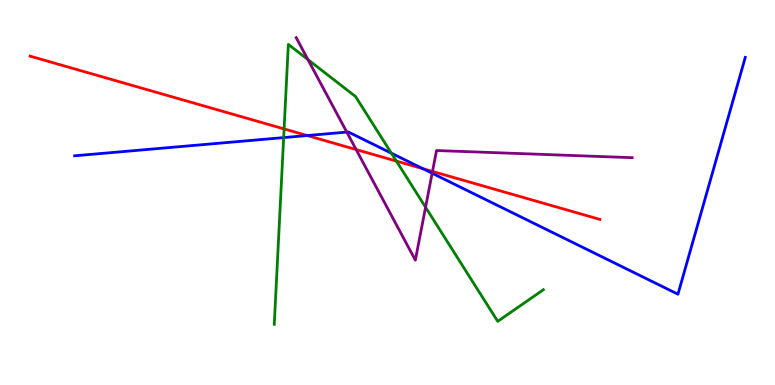[{'lines': ['blue', 'red'], 'intersections': [{'x': 3.96, 'y': 6.48}, {'x': 5.46, 'y': 5.62}]}, {'lines': ['green', 'red'], 'intersections': [{'x': 3.67, 'y': 6.65}, {'x': 5.11, 'y': 5.82}]}, {'lines': ['purple', 'red'], 'intersections': [{'x': 4.6, 'y': 6.12}, {'x': 5.58, 'y': 5.55}]}, {'lines': ['blue', 'green'], 'intersections': [{'x': 3.66, 'y': 6.43}, {'x': 5.05, 'y': 6.02}]}, {'lines': ['blue', 'purple'], 'intersections': [{'x': 4.47, 'y': 6.57}, {'x': 5.58, 'y': 5.5}]}, {'lines': ['green', 'purple'], 'intersections': [{'x': 3.97, 'y': 8.45}, {'x': 5.49, 'y': 4.62}]}]